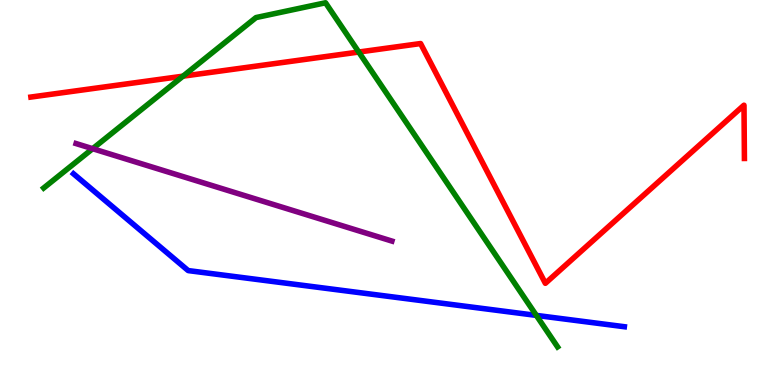[{'lines': ['blue', 'red'], 'intersections': []}, {'lines': ['green', 'red'], 'intersections': [{'x': 2.36, 'y': 8.02}, {'x': 4.63, 'y': 8.65}]}, {'lines': ['purple', 'red'], 'intersections': []}, {'lines': ['blue', 'green'], 'intersections': [{'x': 6.92, 'y': 1.81}]}, {'lines': ['blue', 'purple'], 'intersections': []}, {'lines': ['green', 'purple'], 'intersections': [{'x': 1.2, 'y': 6.14}]}]